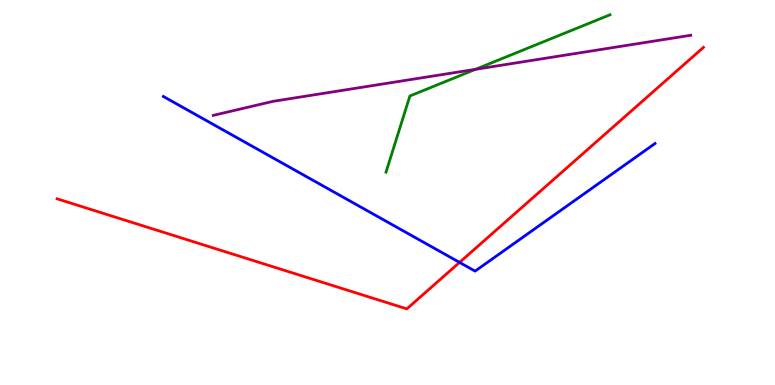[{'lines': ['blue', 'red'], 'intersections': [{'x': 5.93, 'y': 3.18}]}, {'lines': ['green', 'red'], 'intersections': []}, {'lines': ['purple', 'red'], 'intersections': []}, {'lines': ['blue', 'green'], 'intersections': []}, {'lines': ['blue', 'purple'], 'intersections': []}, {'lines': ['green', 'purple'], 'intersections': [{'x': 6.14, 'y': 8.2}]}]